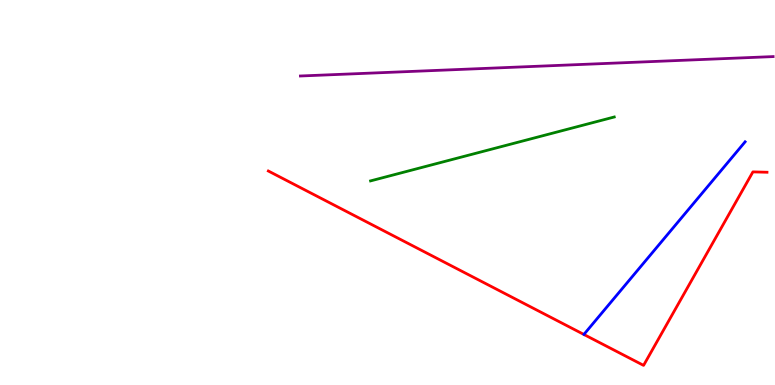[{'lines': ['blue', 'red'], 'intersections': []}, {'lines': ['green', 'red'], 'intersections': []}, {'lines': ['purple', 'red'], 'intersections': []}, {'lines': ['blue', 'green'], 'intersections': []}, {'lines': ['blue', 'purple'], 'intersections': []}, {'lines': ['green', 'purple'], 'intersections': []}]